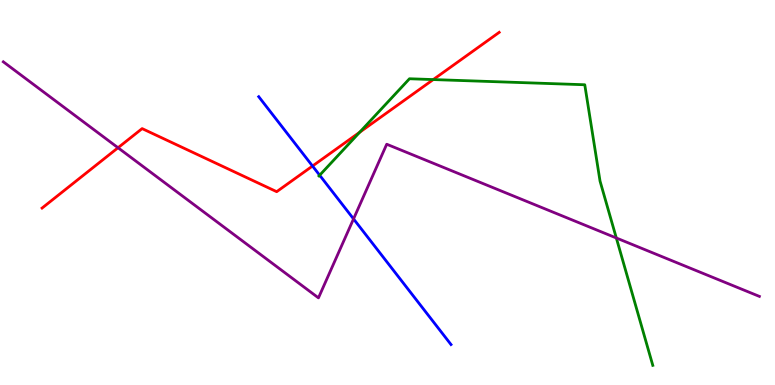[{'lines': ['blue', 'red'], 'intersections': [{'x': 4.03, 'y': 5.69}]}, {'lines': ['green', 'red'], 'intersections': [{'x': 4.64, 'y': 6.56}, {'x': 5.59, 'y': 7.93}]}, {'lines': ['purple', 'red'], 'intersections': [{'x': 1.52, 'y': 6.16}]}, {'lines': ['blue', 'green'], 'intersections': [{'x': 4.12, 'y': 5.45}]}, {'lines': ['blue', 'purple'], 'intersections': [{'x': 4.56, 'y': 4.31}]}, {'lines': ['green', 'purple'], 'intersections': [{'x': 7.95, 'y': 3.82}]}]